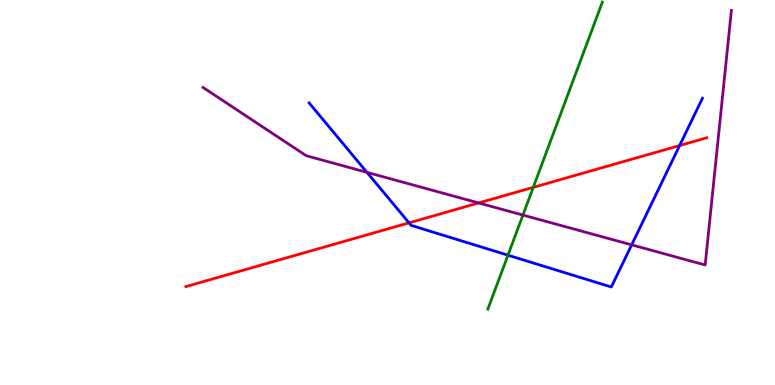[{'lines': ['blue', 'red'], 'intersections': [{'x': 5.28, 'y': 4.21}, {'x': 8.77, 'y': 6.22}]}, {'lines': ['green', 'red'], 'intersections': [{'x': 6.88, 'y': 5.13}]}, {'lines': ['purple', 'red'], 'intersections': [{'x': 6.18, 'y': 4.73}]}, {'lines': ['blue', 'green'], 'intersections': [{'x': 6.55, 'y': 3.37}]}, {'lines': ['blue', 'purple'], 'intersections': [{'x': 4.74, 'y': 5.52}, {'x': 8.15, 'y': 3.64}]}, {'lines': ['green', 'purple'], 'intersections': [{'x': 6.75, 'y': 4.41}]}]